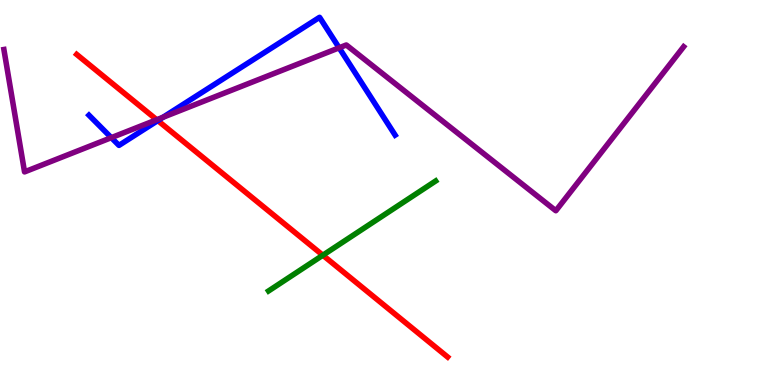[{'lines': ['blue', 'red'], 'intersections': [{'x': 2.04, 'y': 6.87}]}, {'lines': ['green', 'red'], 'intersections': [{'x': 4.17, 'y': 3.37}]}, {'lines': ['purple', 'red'], 'intersections': [{'x': 2.02, 'y': 6.89}]}, {'lines': ['blue', 'green'], 'intersections': []}, {'lines': ['blue', 'purple'], 'intersections': [{'x': 1.44, 'y': 6.42}, {'x': 2.1, 'y': 6.95}, {'x': 4.38, 'y': 8.76}]}, {'lines': ['green', 'purple'], 'intersections': []}]